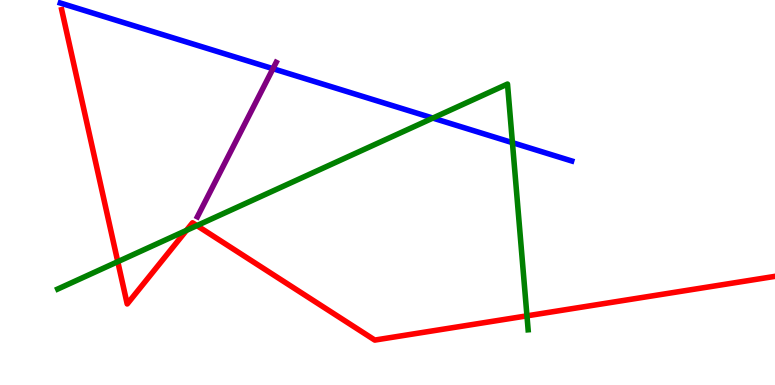[{'lines': ['blue', 'red'], 'intersections': []}, {'lines': ['green', 'red'], 'intersections': [{'x': 1.52, 'y': 3.2}, {'x': 2.41, 'y': 4.02}, {'x': 2.54, 'y': 4.14}, {'x': 6.8, 'y': 1.8}]}, {'lines': ['purple', 'red'], 'intersections': []}, {'lines': ['blue', 'green'], 'intersections': [{'x': 5.59, 'y': 6.93}, {'x': 6.61, 'y': 6.29}]}, {'lines': ['blue', 'purple'], 'intersections': [{'x': 3.52, 'y': 8.22}]}, {'lines': ['green', 'purple'], 'intersections': []}]